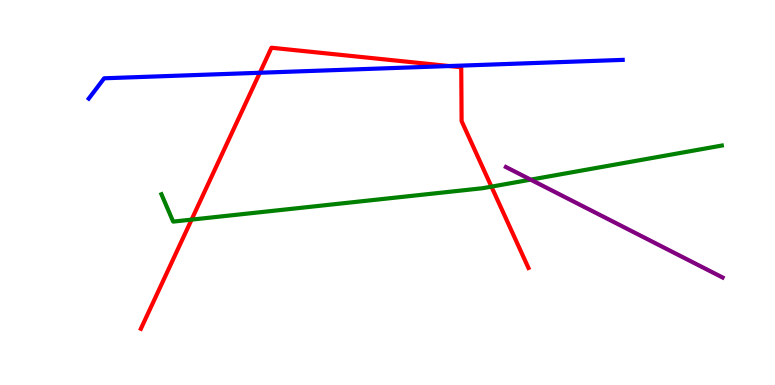[{'lines': ['blue', 'red'], 'intersections': [{'x': 3.35, 'y': 8.11}, {'x': 5.8, 'y': 8.28}]}, {'lines': ['green', 'red'], 'intersections': [{'x': 2.47, 'y': 4.3}, {'x': 6.34, 'y': 5.15}]}, {'lines': ['purple', 'red'], 'intersections': []}, {'lines': ['blue', 'green'], 'intersections': []}, {'lines': ['blue', 'purple'], 'intersections': []}, {'lines': ['green', 'purple'], 'intersections': [{'x': 6.85, 'y': 5.33}]}]